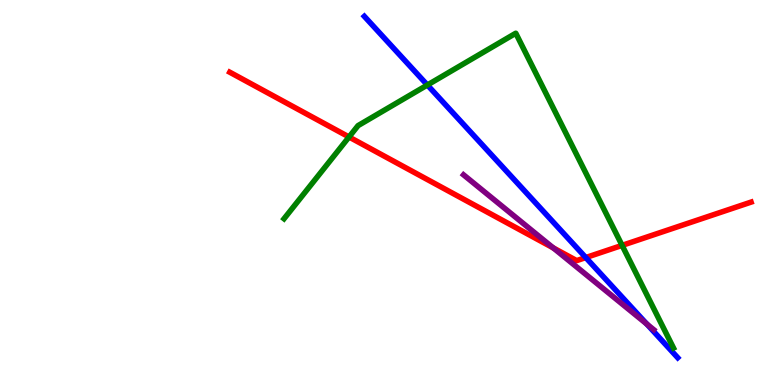[{'lines': ['blue', 'red'], 'intersections': [{'x': 7.56, 'y': 3.31}]}, {'lines': ['green', 'red'], 'intersections': [{'x': 4.5, 'y': 6.44}, {'x': 8.03, 'y': 3.63}]}, {'lines': ['purple', 'red'], 'intersections': [{'x': 7.14, 'y': 3.56}]}, {'lines': ['blue', 'green'], 'intersections': [{'x': 5.51, 'y': 7.79}]}, {'lines': ['blue', 'purple'], 'intersections': [{'x': 8.35, 'y': 1.58}]}, {'lines': ['green', 'purple'], 'intersections': []}]